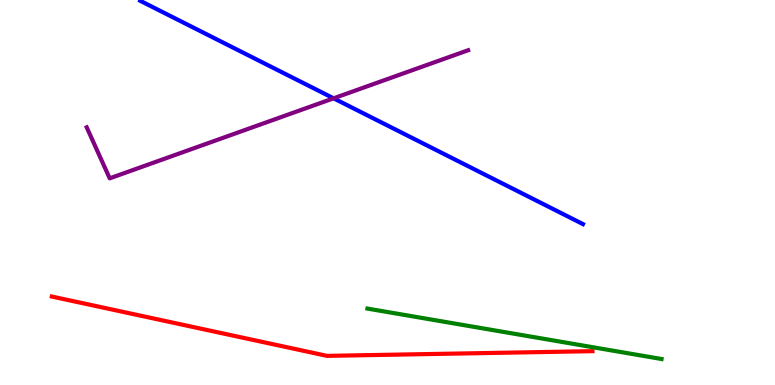[{'lines': ['blue', 'red'], 'intersections': []}, {'lines': ['green', 'red'], 'intersections': []}, {'lines': ['purple', 'red'], 'intersections': []}, {'lines': ['blue', 'green'], 'intersections': []}, {'lines': ['blue', 'purple'], 'intersections': [{'x': 4.3, 'y': 7.45}]}, {'lines': ['green', 'purple'], 'intersections': []}]